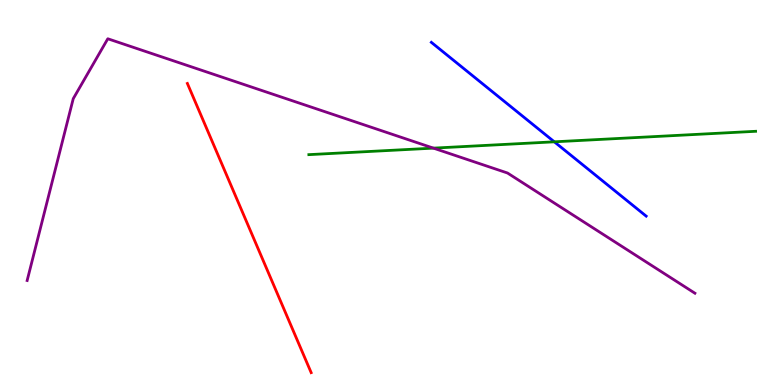[{'lines': ['blue', 'red'], 'intersections': []}, {'lines': ['green', 'red'], 'intersections': []}, {'lines': ['purple', 'red'], 'intersections': []}, {'lines': ['blue', 'green'], 'intersections': [{'x': 7.15, 'y': 6.32}]}, {'lines': ['blue', 'purple'], 'intersections': []}, {'lines': ['green', 'purple'], 'intersections': [{'x': 5.59, 'y': 6.15}]}]